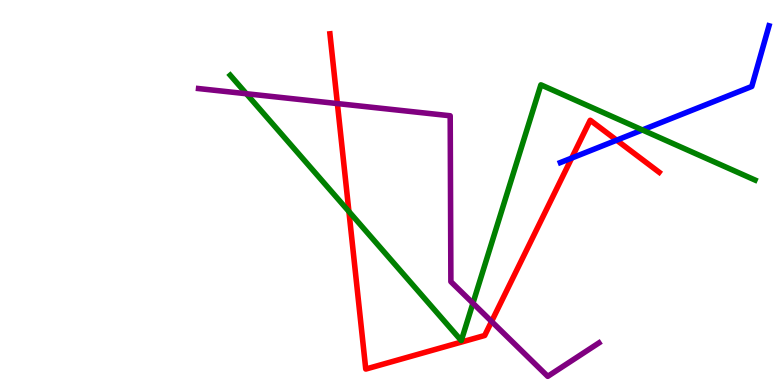[{'lines': ['blue', 'red'], 'intersections': [{'x': 7.38, 'y': 5.89}, {'x': 7.96, 'y': 6.36}]}, {'lines': ['green', 'red'], 'intersections': [{'x': 4.5, 'y': 4.51}]}, {'lines': ['purple', 'red'], 'intersections': [{'x': 4.35, 'y': 7.31}, {'x': 6.34, 'y': 1.65}]}, {'lines': ['blue', 'green'], 'intersections': [{'x': 8.29, 'y': 6.62}]}, {'lines': ['blue', 'purple'], 'intersections': []}, {'lines': ['green', 'purple'], 'intersections': [{'x': 3.18, 'y': 7.57}, {'x': 6.1, 'y': 2.12}]}]